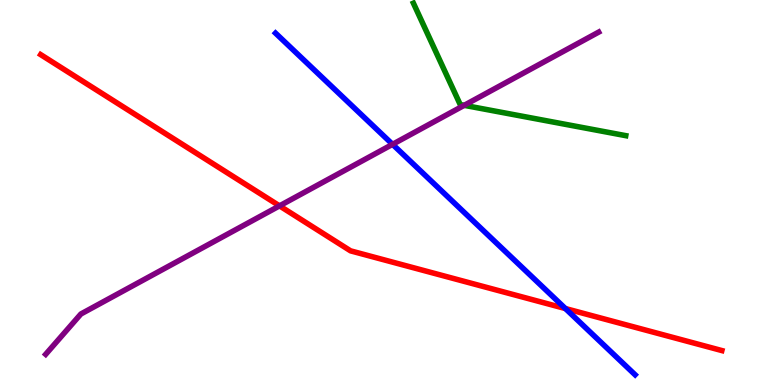[{'lines': ['blue', 'red'], 'intersections': [{'x': 7.3, 'y': 1.99}]}, {'lines': ['green', 'red'], 'intersections': []}, {'lines': ['purple', 'red'], 'intersections': [{'x': 3.61, 'y': 4.65}]}, {'lines': ['blue', 'green'], 'intersections': []}, {'lines': ['blue', 'purple'], 'intersections': [{'x': 5.07, 'y': 6.25}]}, {'lines': ['green', 'purple'], 'intersections': [{'x': 5.99, 'y': 7.26}]}]